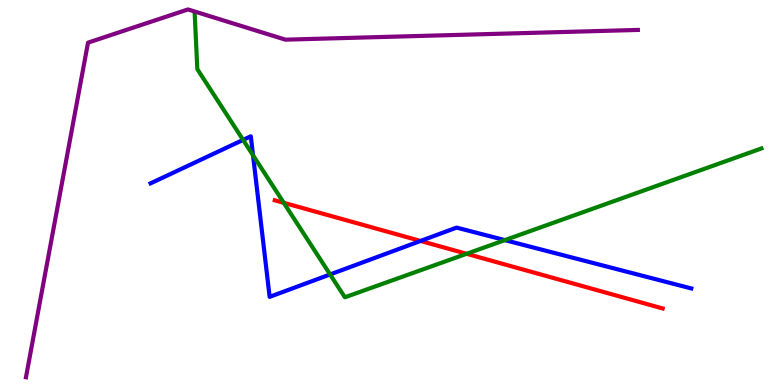[{'lines': ['blue', 'red'], 'intersections': [{'x': 5.43, 'y': 3.74}]}, {'lines': ['green', 'red'], 'intersections': [{'x': 3.66, 'y': 4.73}, {'x': 6.02, 'y': 3.41}]}, {'lines': ['purple', 'red'], 'intersections': []}, {'lines': ['blue', 'green'], 'intersections': [{'x': 3.14, 'y': 6.37}, {'x': 3.26, 'y': 5.97}, {'x': 4.26, 'y': 2.87}, {'x': 6.51, 'y': 3.76}]}, {'lines': ['blue', 'purple'], 'intersections': []}, {'lines': ['green', 'purple'], 'intersections': []}]